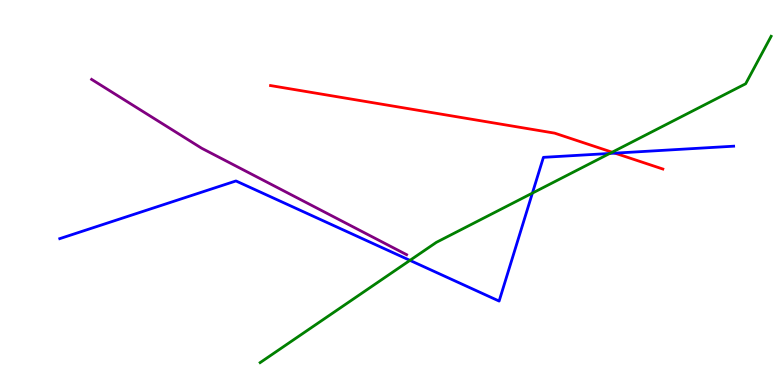[{'lines': ['blue', 'red'], 'intersections': [{'x': 7.94, 'y': 6.02}]}, {'lines': ['green', 'red'], 'intersections': [{'x': 7.9, 'y': 6.05}]}, {'lines': ['purple', 'red'], 'intersections': []}, {'lines': ['blue', 'green'], 'intersections': [{'x': 5.29, 'y': 3.24}, {'x': 6.87, 'y': 4.98}, {'x': 7.87, 'y': 6.01}]}, {'lines': ['blue', 'purple'], 'intersections': []}, {'lines': ['green', 'purple'], 'intersections': []}]